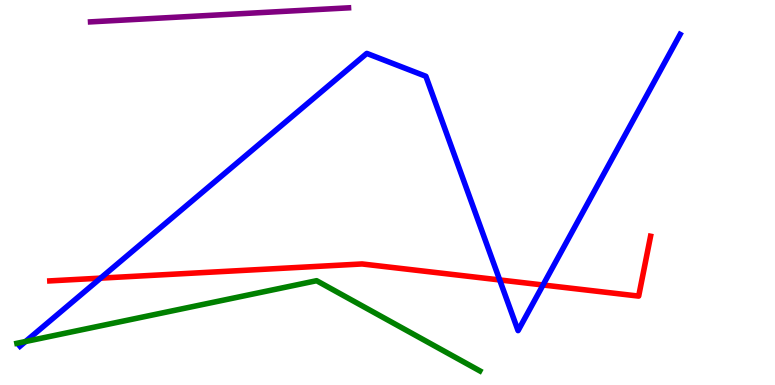[{'lines': ['blue', 'red'], 'intersections': [{'x': 1.3, 'y': 2.78}, {'x': 6.45, 'y': 2.73}, {'x': 7.01, 'y': 2.6}]}, {'lines': ['green', 'red'], 'intersections': []}, {'lines': ['purple', 'red'], 'intersections': []}, {'lines': ['blue', 'green'], 'intersections': [{'x': 0.329, 'y': 1.13}]}, {'lines': ['blue', 'purple'], 'intersections': []}, {'lines': ['green', 'purple'], 'intersections': []}]